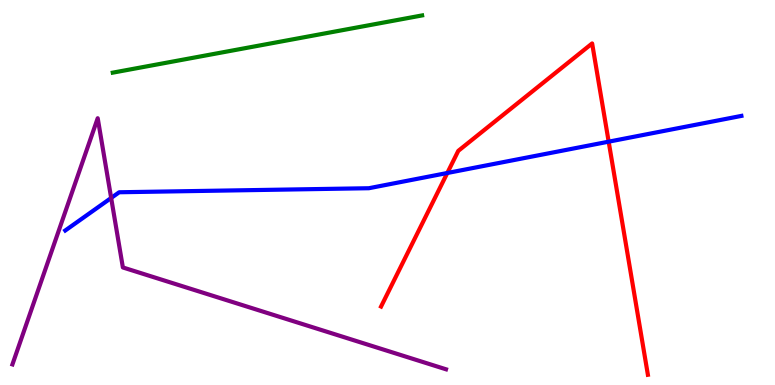[{'lines': ['blue', 'red'], 'intersections': [{'x': 5.77, 'y': 5.51}, {'x': 7.85, 'y': 6.32}]}, {'lines': ['green', 'red'], 'intersections': []}, {'lines': ['purple', 'red'], 'intersections': []}, {'lines': ['blue', 'green'], 'intersections': []}, {'lines': ['blue', 'purple'], 'intersections': [{'x': 1.43, 'y': 4.86}]}, {'lines': ['green', 'purple'], 'intersections': []}]